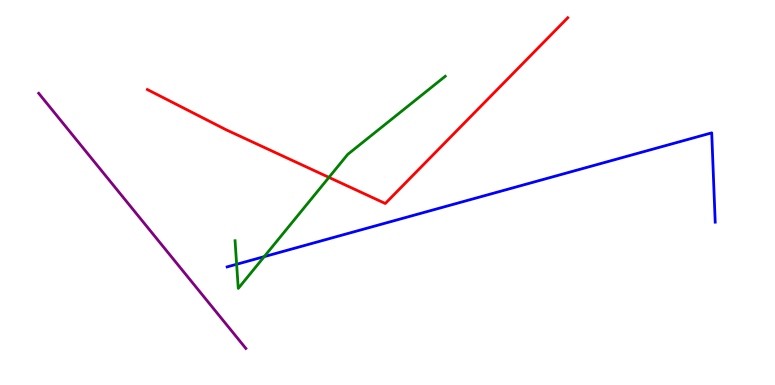[{'lines': ['blue', 'red'], 'intersections': []}, {'lines': ['green', 'red'], 'intersections': [{'x': 4.24, 'y': 5.39}]}, {'lines': ['purple', 'red'], 'intersections': []}, {'lines': ['blue', 'green'], 'intersections': [{'x': 3.05, 'y': 3.14}, {'x': 3.41, 'y': 3.33}]}, {'lines': ['blue', 'purple'], 'intersections': []}, {'lines': ['green', 'purple'], 'intersections': []}]